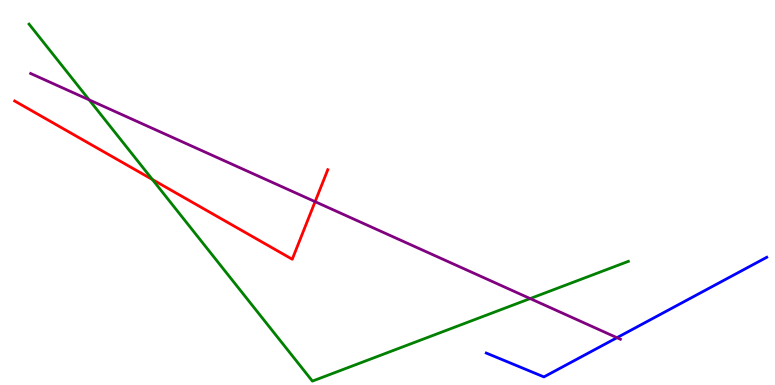[{'lines': ['blue', 'red'], 'intersections': []}, {'lines': ['green', 'red'], 'intersections': [{'x': 1.97, 'y': 5.34}]}, {'lines': ['purple', 'red'], 'intersections': [{'x': 4.07, 'y': 4.76}]}, {'lines': ['blue', 'green'], 'intersections': []}, {'lines': ['blue', 'purple'], 'intersections': [{'x': 7.96, 'y': 1.23}]}, {'lines': ['green', 'purple'], 'intersections': [{'x': 1.15, 'y': 7.41}, {'x': 6.84, 'y': 2.24}]}]